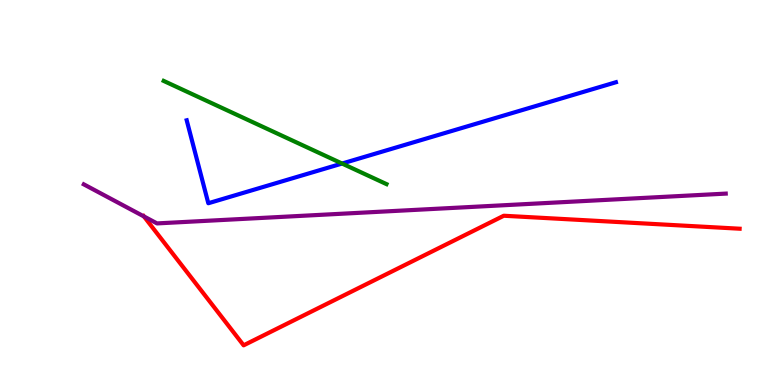[{'lines': ['blue', 'red'], 'intersections': []}, {'lines': ['green', 'red'], 'intersections': []}, {'lines': ['purple', 'red'], 'intersections': [{'x': 1.86, 'y': 4.38}]}, {'lines': ['blue', 'green'], 'intersections': [{'x': 4.41, 'y': 5.75}]}, {'lines': ['blue', 'purple'], 'intersections': []}, {'lines': ['green', 'purple'], 'intersections': []}]